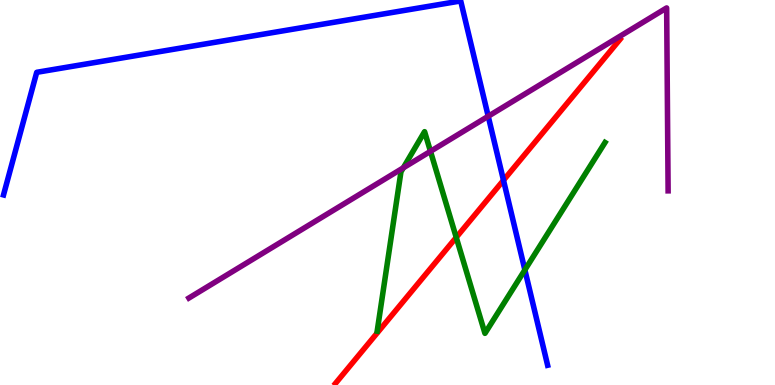[{'lines': ['blue', 'red'], 'intersections': [{'x': 6.5, 'y': 5.32}]}, {'lines': ['green', 'red'], 'intersections': [{'x': 5.89, 'y': 3.83}]}, {'lines': ['purple', 'red'], 'intersections': []}, {'lines': ['blue', 'green'], 'intersections': [{'x': 6.77, 'y': 2.99}]}, {'lines': ['blue', 'purple'], 'intersections': [{'x': 6.3, 'y': 6.98}]}, {'lines': ['green', 'purple'], 'intersections': [{'x': 5.2, 'y': 5.64}, {'x': 5.55, 'y': 6.07}]}]